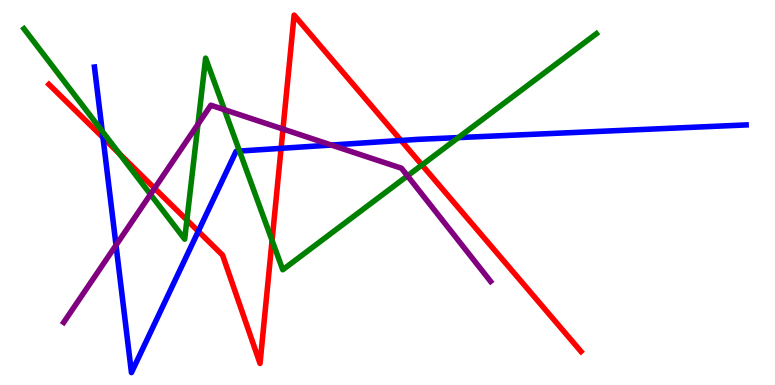[{'lines': ['blue', 'red'], 'intersections': [{'x': 1.33, 'y': 6.43}, {'x': 2.56, 'y': 3.99}, {'x': 3.63, 'y': 6.15}, {'x': 5.17, 'y': 6.35}]}, {'lines': ['green', 'red'], 'intersections': [{'x': 1.54, 'y': 6.01}, {'x': 2.41, 'y': 4.28}, {'x': 3.51, 'y': 3.75}, {'x': 5.44, 'y': 5.71}]}, {'lines': ['purple', 'red'], 'intersections': [{'x': 1.99, 'y': 5.11}, {'x': 3.65, 'y': 6.65}]}, {'lines': ['blue', 'green'], 'intersections': [{'x': 1.32, 'y': 6.59}, {'x': 3.09, 'y': 6.08}, {'x': 5.91, 'y': 6.43}]}, {'lines': ['blue', 'purple'], 'intersections': [{'x': 1.5, 'y': 3.63}, {'x': 4.28, 'y': 6.23}]}, {'lines': ['green', 'purple'], 'intersections': [{'x': 1.94, 'y': 4.95}, {'x': 2.55, 'y': 6.77}, {'x': 2.9, 'y': 7.15}, {'x': 5.26, 'y': 5.43}]}]